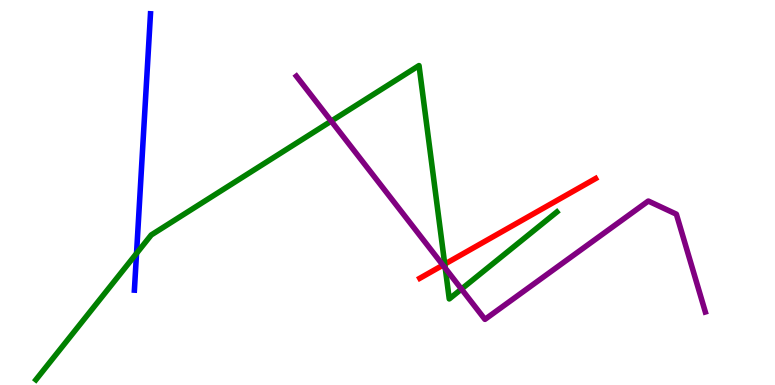[{'lines': ['blue', 'red'], 'intersections': []}, {'lines': ['green', 'red'], 'intersections': [{'x': 5.74, 'y': 3.14}]}, {'lines': ['purple', 'red'], 'intersections': [{'x': 5.72, 'y': 3.11}]}, {'lines': ['blue', 'green'], 'intersections': [{'x': 1.76, 'y': 3.42}]}, {'lines': ['blue', 'purple'], 'intersections': []}, {'lines': ['green', 'purple'], 'intersections': [{'x': 4.27, 'y': 6.85}, {'x': 5.75, 'y': 3.03}, {'x': 5.95, 'y': 2.49}]}]